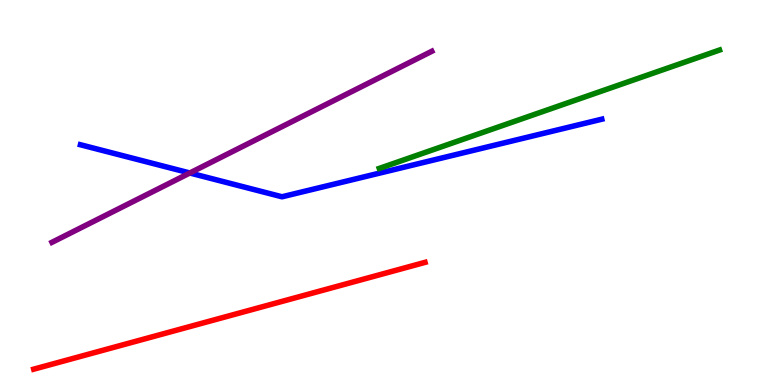[{'lines': ['blue', 'red'], 'intersections': []}, {'lines': ['green', 'red'], 'intersections': []}, {'lines': ['purple', 'red'], 'intersections': []}, {'lines': ['blue', 'green'], 'intersections': []}, {'lines': ['blue', 'purple'], 'intersections': [{'x': 2.45, 'y': 5.51}]}, {'lines': ['green', 'purple'], 'intersections': []}]